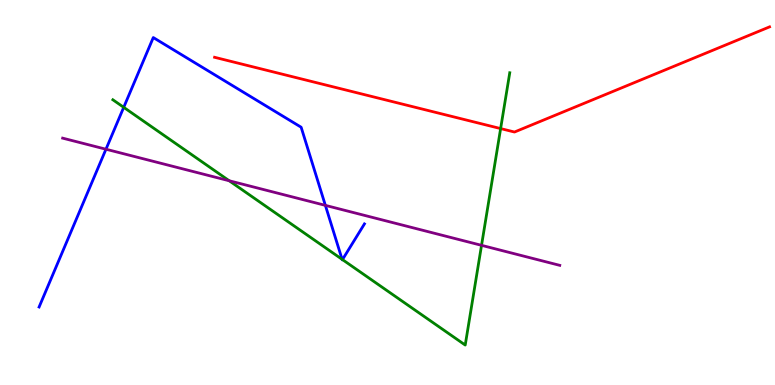[{'lines': ['blue', 'red'], 'intersections': []}, {'lines': ['green', 'red'], 'intersections': [{'x': 6.46, 'y': 6.66}]}, {'lines': ['purple', 'red'], 'intersections': []}, {'lines': ['blue', 'green'], 'intersections': [{'x': 1.6, 'y': 7.21}, {'x': 4.41, 'y': 3.26}, {'x': 4.42, 'y': 3.26}]}, {'lines': ['blue', 'purple'], 'intersections': [{'x': 1.37, 'y': 6.12}, {'x': 4.2, 'y': 4.67}]}, {'lines': ['green', 'purple'], 'intersections': [{'x': 2.96, 'y': 5.3}, {'x': 6.21, 'y': 3.63}]}]